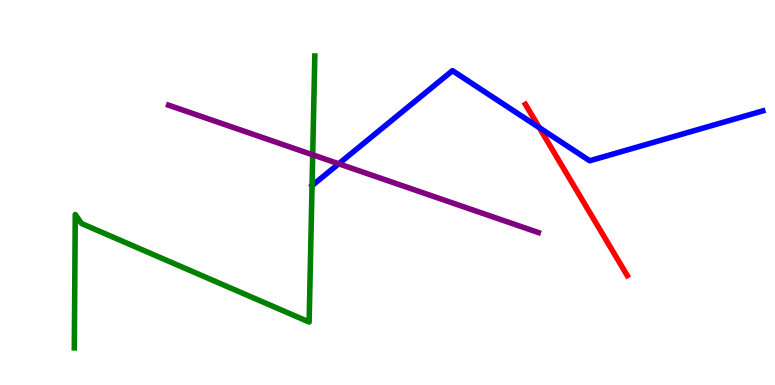[{'lines': ['blue', 'red'], 'intersections': [{'x': 6.96, 'y': 6.68}]}, {'lines': ['green', 'red'], 'intersections': []}, {'lines': ['purple', 'red'], 'intersections': []}, {'lines': ['blue', 'green'], 'intersections': []}, {'lines': ['blue', 'purple'], 'intersections': [{'x': 4.37, 'y': 5.75}]}, {'lines': ['green', 'purple'], 'intersections': [{'x': 4.03, 'y': 5.98}]}]